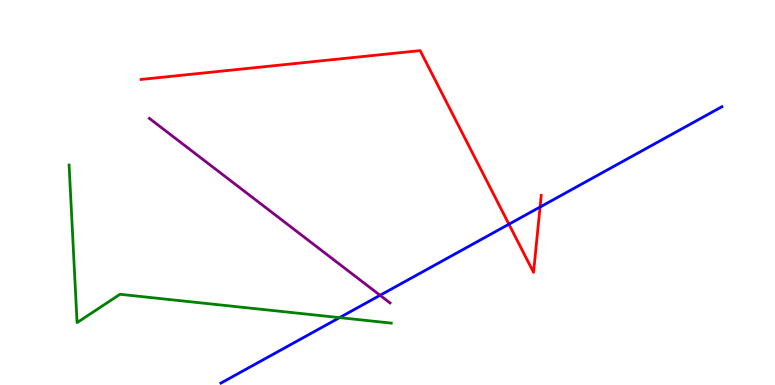[{'lines': ['blue', 'red'], 'intersections': [{'x': 6.57, 'y': 4.18}, {'x': 6.97, 'y': 4.62}]}, {'lines': ['green', 'red'], 'intersections': []}, {'lines': ['purple', 'red'], 'intersections': []}, {'lines': ['blue', 'green'], 'intersections': [{'x': 4.38, 'y': 1.75}]}, {'lines': ['blue', 'purple'], 'intersections': [{'x': 4.9, 'y': 2.33}]}, {'lines': ['green', 'purple'], 'intersections': []}]